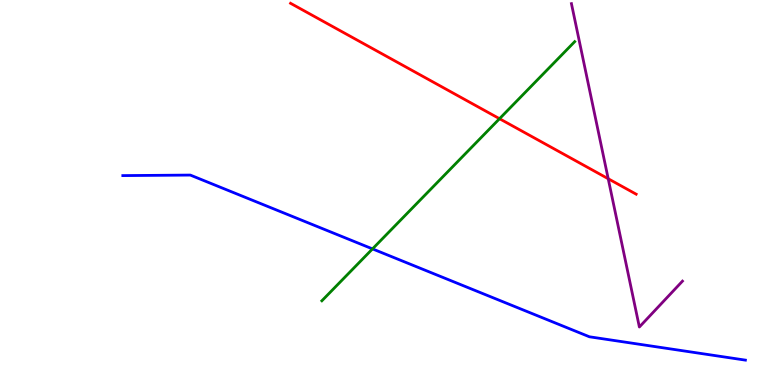[{'lines': ['blue', 'red'], 'intersections': []}, {'lines': ['green', 'red'], 'intersections': [{'x': 6.45, 'y': 6.92}]}, {'lines': ['purple', 'red'], 'intersections': [{'x': 7.85, 'y': 5.36}]}, {'lines': ['blue', 'green'], 'intersections': [{'x': 4.81, 'y': 3.54}]}, {'lines': ['blue', 'purple'], 'intersections': []}, {'lines': ['green', 'purple'], 'intersections': []}]